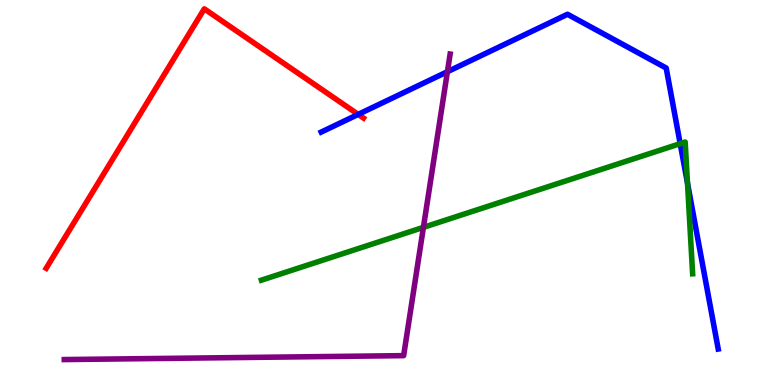[{'lines': ['blue', 'red'], 'intersections': [{'x': 4.62, 'y': 7.03}]}, {'lines': ['green', 'red'], 'intersections': []}, {'lines': ['purple', 'red'], 'intersections': []}, {'lines': ['blue', 'green'], 'intersections': [{'x': 8.78, 'y': 6.27}, {'x': 8.87, 'y': 5.24}]}, {'lines': ['blue', 'purple'], 'intersections': [{'x': 5.77, 'y': 8.14}]}, {'lines': ['green', 'purple'], 'intersections': [{'x': 5.46, 'y': 4.09}]}]